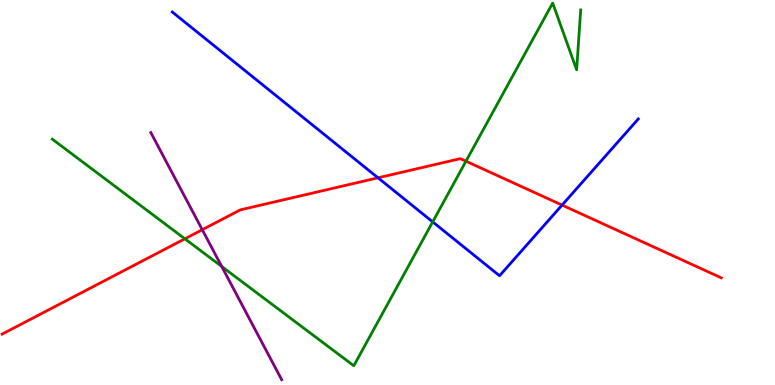[{'lines': ['blue', 'red'], 'intersections': [{'x': 4.88, 'y': 5.38}, {'x': 7.25, 'y': 4.67}]}, {'lines': ['green', 'red'], 'intersections': [{'x': 2.39, 'y': 3.8}, {'x': 6.01, 'y': 5.81}]}, {'lines': ['purple', 'red'], 'intersections': [{'x': 2.61, 'y': 4.03}]}, {'lines': ['blue', 'green'], 'intersections': [{'x': 5.58, 'y': 4.24}]}, {'lines': ['blue', 'purple'], 'intersections': []}, {'lines': ['green', 'purple'], 'intersections': [{'x': 2.86, 'y': 3.08}]}]